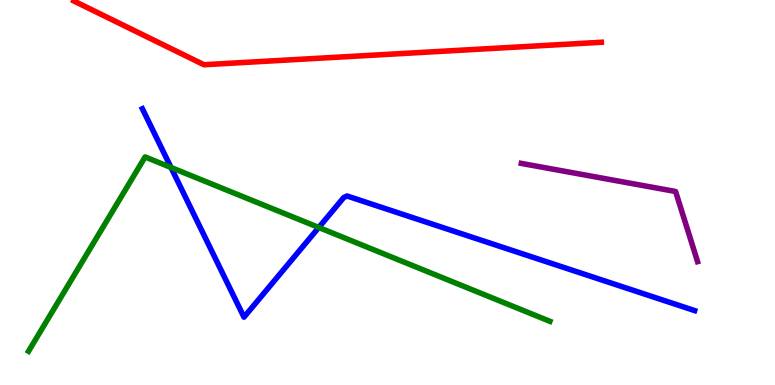[{'lines': ['blue', 'red'], 'intersections': []}, {'lines': ['green', 'red'], 'intersections': []}, {'lines': ['purple', 'red'], 'intersections': []}, {'lines': ['blue', 'green'], 'intersections': [{'x': 2.21, 'y': 5.65}, {'x': 4.11, 'y': 4.09}]}, {'lines': ['blue', 'purple'], 'intersections': []}, {'lines': ['green', 'purple'], 'intersections': []}]